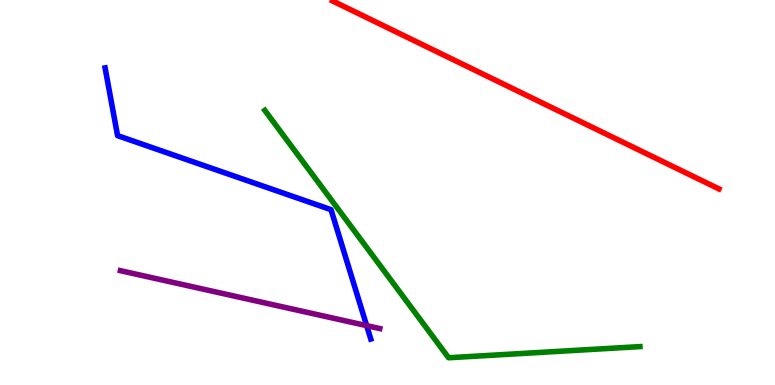[{'lines': ['blue', 'red'], 'intersections': []}, {'lines': ['green', 'red'], 'intersections': []}, {'lines': ['purple', 'red'], 'intersections': []}, {'lines': ['blue', 'green'], 'intersections': []}, {'lines': ['blue', 'purple'], 'intersections': [{'x': 4.73, 'y': 1.54}]}, {'lines': ['green', 'purple'], 'intersections': []}]